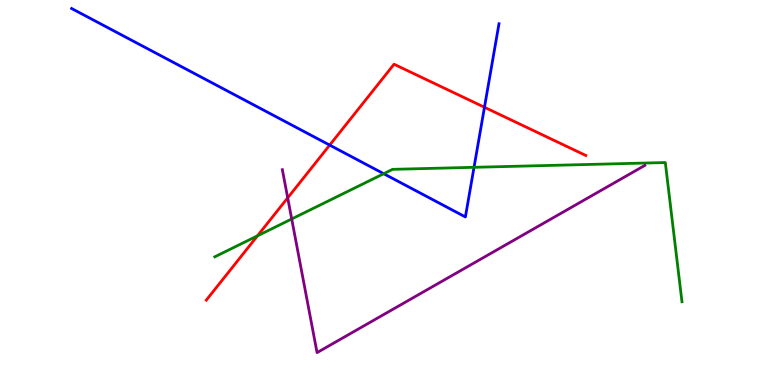[{'lines': ['blue', 'red'], 'intersections': [{'x': 4.25, 'y': 6.23}, {'x': 6.25, 'y': 7.21}]}, {'lines': ['green', 'red'], 'intersections': [{'x': 3.32, 'y': 3.87}]}, {'lines': ['purple', 'red'], 'intersections': [{'x': 3.71, 'y': 4.86}]}, {'lines': ['blue', 'green'], 'intersections': [{'x': 4.95, 'y': 5.49}, {'x': 6.12, 'y': 5.65}]}, {'lines': ['blue', 'purple'], 'intersections': []}, {'lines': ['green', 'purple'], 'intersections': [{'x': 3.76, 'y': 4.31}]}]